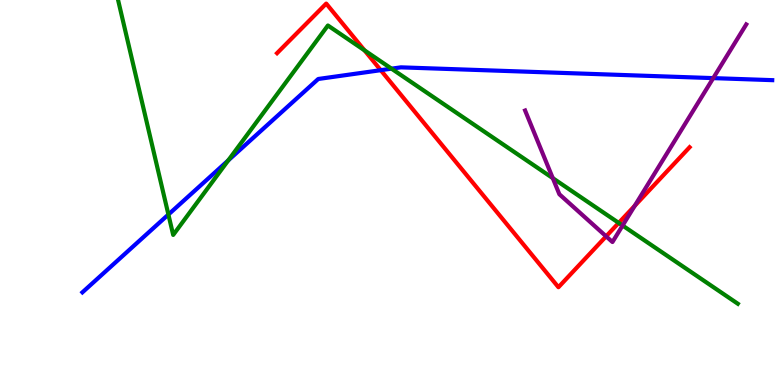[{'lines': ['blue', 'red'], 'intersections': [{'x': 4.91, 'y': 8.18}]}, {'lines': ['green', 'red'], 'intersections': [{'x': 4.7, 'y': 8.69}, {'x': 7.98, 'y': 4.21}]}, {'lines': ['purple', 'red'], 'intersections': [{'x': 7.82, 'y': 3.86}, {'x': 8.19, 'y': 4.65}]}, {'lines': ['blue', 'green'], 'intersections': [{'x': 2.17, 'y': 4.43}, {'x': 2.95, 'y': 5.83}, {'x': 5.05, 'y': 8.22}]}, {'lines': ['blue', 'purple'], 'intersections': [{'x': 9.2, 'y': 7.97}]}, {'lines': ['green', 'purple'], 'intersections': [{'x': 7.13, 'y': 5.37}, {'x': 8.03, 'y': 4.14}]}]